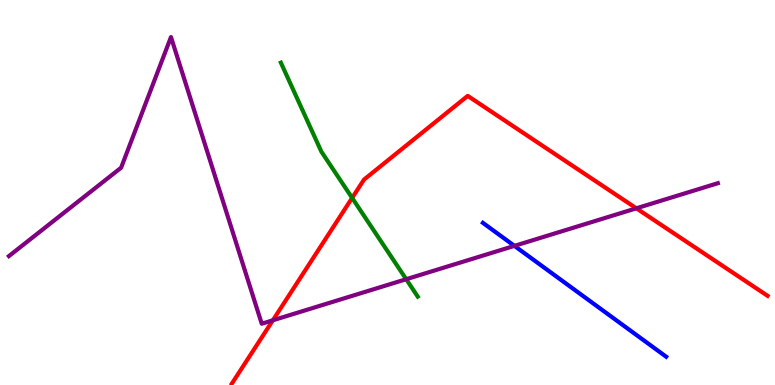[{'lines': ['blue', 'red'], 'intersections': []}, {'lines': ['green', 'red'], 'intersections': [{'x': 4.54, 'y': 4.86}]}, {'lines': ['purple', 'red'], 'intersections': [{'x': 3.52, 'y': 1.68}, {'x': 8.21, 'y': 4.59}]}, {'lines': ['blue', 'green'], 'intersections': []}, {'lines': ['blue', 'purple'], 'intersections': [{'x': 6.64, 'y': 3.61}]}, {'lines': ['green', 'purple'], 'intersections': [{'x': 5.24, 'y': 2.75}]}]